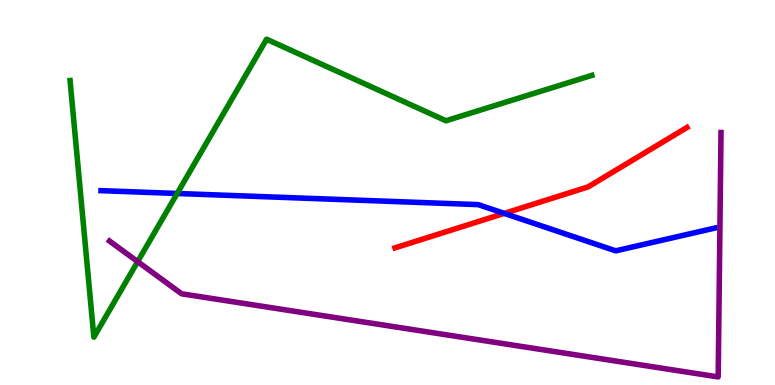[{'lines': ['blue', 'red'], 'intersections': [{'x': 6.51, 'y': 4.46}]}, {'lines': ['green', 'red'], 'intersections': []}, {'lines': ['purple', 'red'], 'intersections': []}, {'lines': ['blue', 'green'], 'intersections': [{'x': 2.29, 'y': 4.97}]}, {'lines': ['blue', 'purple'], 'intersections': []}, {'lines': ['green', 'purple'], 'intersections': [{'x': 1.78, 'y': 3.2}]}]